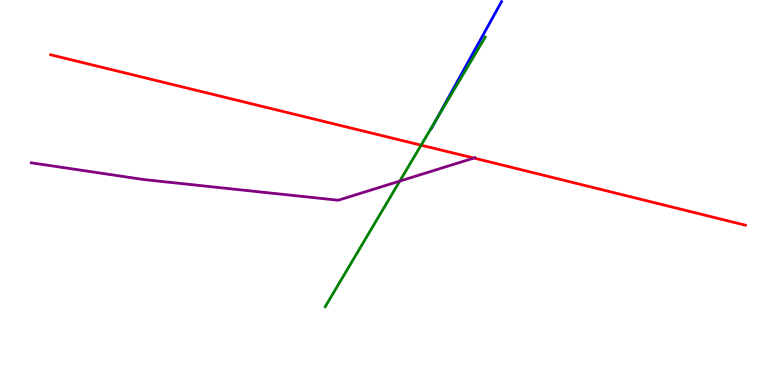[{'lines': ['blue', 'red'], 'intersections': []}, {'lines': ['green', 'red'], 'intersections': [{'x': 5.43, 'y': 6.23}]}, {'lines': ['purple', 'red'], 'intersections': [{'x': 6.11, 'y': 5.89}]}, {'lines': ['blue', 'green'], 'intersections': [{'x': 5.63, 'y': 6.89}]}, {'lines': ['blue', 'purple'], 'intersections': []}, {'lines': ['green', 'purple'], 'intersections': [{'x': 5.16, 'y': 5.3}]}]